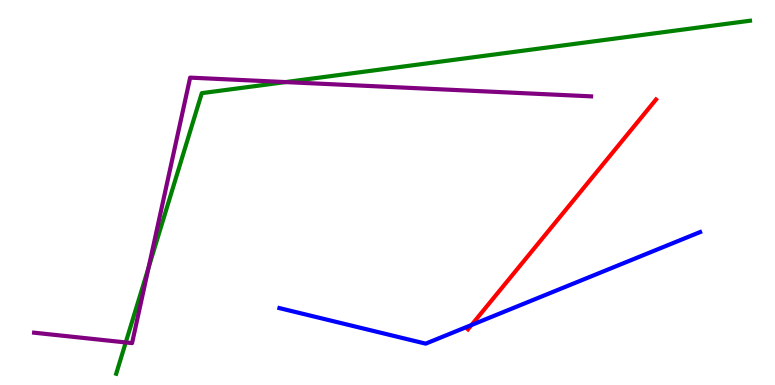[{'lines': ['blue', 'red'], 'intersections': [{'x': 6.08, 'y': 1.56}]}, {'lines': ['green', 'red'], 'intersections': []}, {'lines': ['purple', 'red'], 'intersections': []}, {'lines': ['blue', 'green'], 'intersections': []}, {'lines': ['blue', 'purple'], 'intersections': []}, {'lines': ['green', 'purple'], 'intersections': [{'x': 1.62, 'y': 1.11}, {'x': 1.92, 'y': 3.05}, {'x': 3.68, 'y': 7.87}]}]